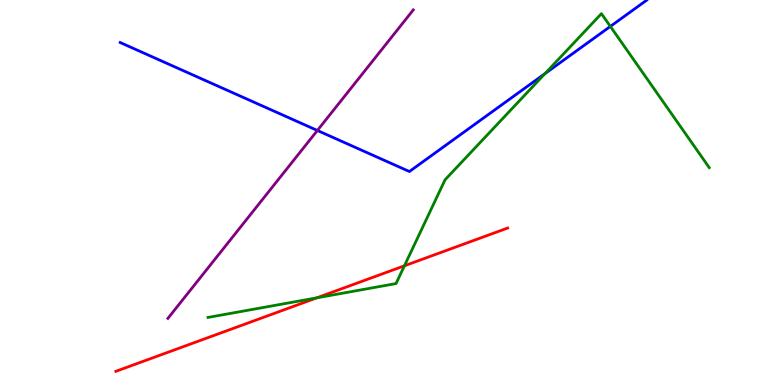[{'lines': ['blue', 'red'], 'intersections': []}, {'lines': ['green', 'red'], 'intersections': [{'x': 4.09, 'y': 2.26}, {'x': 5.22, 'y': 3.1}]}, {'lines': ['purple', 'red'], 'intersections': []}, {'lines': ['blue', 'green'], 'intersections': [{'x': 7.03, 'y': 8.09}, {'x': 7.88, 'y': 9.31}]}, {'lines': ['blue', 'purple'], 'intersections': [{'x': 4.1, 'y': 6.61}]}, {'lines': ['green', 'purple'], 'intersections': []}]